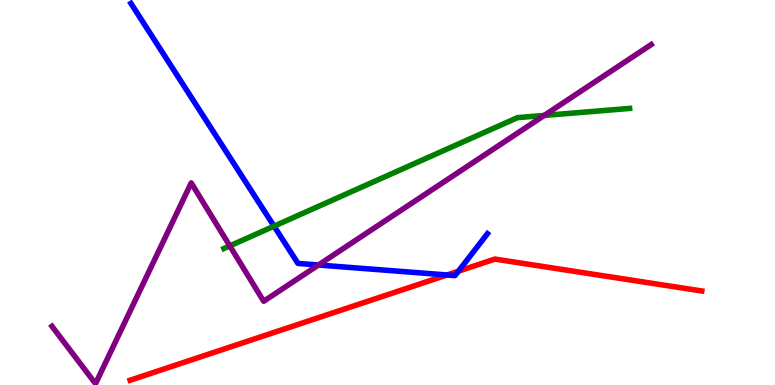[{'lines': ['blue', 'red'], 'intersections': [{'x': 5.77, 'y': 2.86}, {'x': 5.92, 'y': 2.96}]}, {'lines': ['green', 'red'], 'intersections': []}, {'lines': ['purple', 'red'], 'intersections': []}, {'lines': ['blue', 'green'], 'intersections': [{'x': 3.54, 'y': 4.13}]}, {'lines': ['blue', 'purple'], 'intersections': [{'x': 4.11, 'y': 3.12}]}, {'lines': ['green', 'purple'], 'intersections': [{'x': 2.97, 'y': 3.61}, {'x': 7.02, 'y': 7.0}]}]